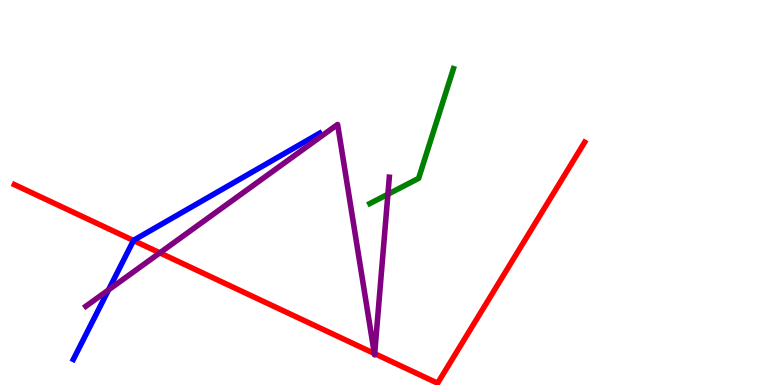[{'lines': ['blue', 'red'], 'intersections': [{'x': 1.72, 'y': 3.75}]}, {'lines': ['green', 'red'], 'intersections': []}, {'lines': ['purple', 'red'], 'intersections': [{'x': 2.06, 'y': 3.43}, {'x': 4.83, 'y': 0.818}, {'x': 4.83, 'y': 0.814}]}, {'lines': ['blue', 'green'], 'intersections': []}, {'lines': ['blue', 'purple'], 'intersections': [{'x': 1.4, 'y': 2.47}]}, {'lines': ['green', 'purple'], 'intersections': [{'x': 5.01, 'y': 4.96}]}]